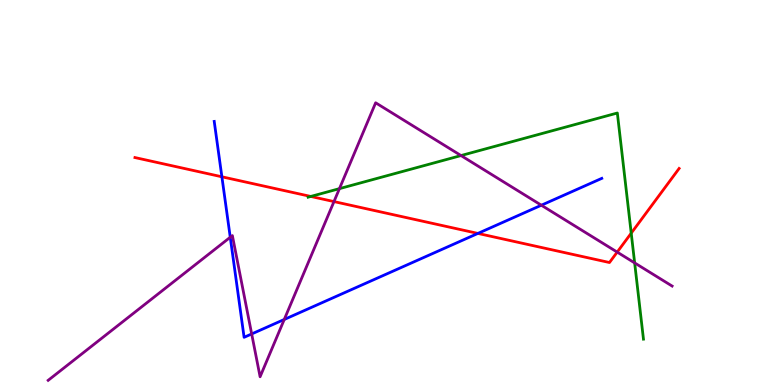[{'lines': ['blue', 'red'], 'intersections': [{'x': 2.86, 'y': 5.41}, {'x': 6.17, 'y': 3.94}]}, {'lines': ['green', 'red'], 'intersections': [{'x': 4.01, 'y': 4.9}, {'x': 8.14, 'y': 3.94}]}, {'lines': ['purple', 'red'], 'intersections': [{'x': 4.31, 'y': 4.76}, {'x': 7.96, 'y': 3.45}]}, {'lines': ['blue', 'green'], 'intersections': []}, {'lines': ['blue', 'purple'], 'intersections': [{'x': 2.97, 'y': 3.84}, {'x': 3.25, 'y': 1.33}, {'x': 3.67, 'y': 1.7}, {'x': 6.99, 'y': 4.67}]}, {'lines': ['green', 'purple'], 'intersections': [{'x': 4.38, 'y': 5.1}, {'x': 5.95, 'y': 5.96}, {'x': 8.19, 'y': 3.17}]}]